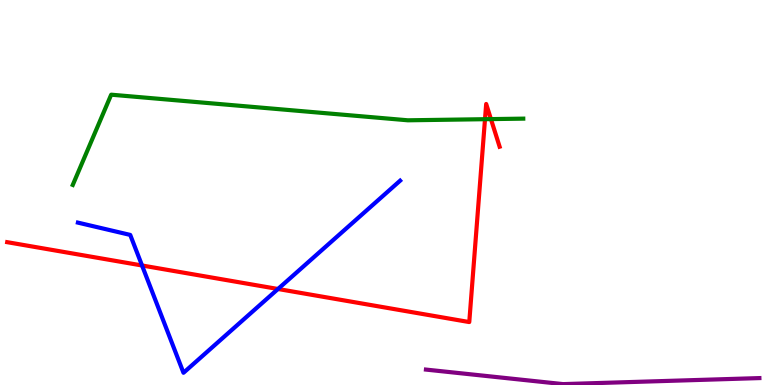[{'lines': ['blue', 'red'], 'intersections': [{'x': 1.83, 'y': 3.1}, {'x': 3.59, 'y': 2.49}]}, {'lines': ['green', 'red'], 'intersections': [{'x': 6.26, 'y': 6.9}, {'x': 6.33, 'y': 6.91}]}, {'lines': ['purple', 'red'], 'intersections': []}, {'lines': ['blue', 'green'], 'intersections': []}, {'lines': ['blue', 'purple'], 'intersections': []}, {'lines': ['green', 'purple'], 'intersections': []}]